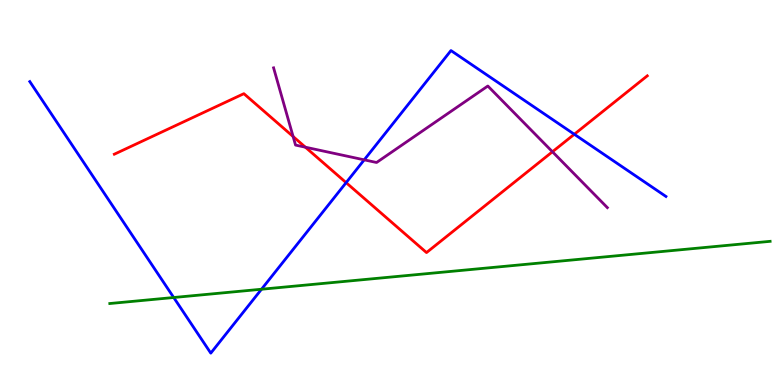[{'lines': ['blue', 'red'], 'intersections': [{'x': 4.47, 'y': 5.26}, {'x': 7.41, 'y': 6.51}]}, {'lines': ['green', 'red'], 'intersections': []}, {'lines': ['purple', 'red'], 'intersections': [{'x': 3.78, 'y': 6.45}, {'x': 3.94, 'y': 6.18}, {'x': 7.13, 'y': 6.06}]}, {'lines': ['blue', 'green'], 'intersections': [{'x': 2.24, 'y': 2.27}, {'x': 3.37, 'y': 2.49}]}, {'lines': ['blue', 'purple'], 'intersections': [{'x': 4.7, 'y': 5.85}]}, {'lines': ['green', 'purple'], 'intersections': []}]